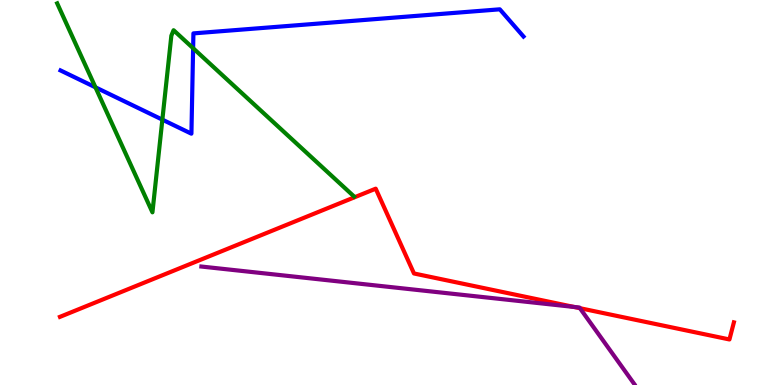[{'lines': ['blue', 'red'], 'intersections': []}, {'lines': ['green', 'red'], 'intersections': []}, {'lines': ['purple', 'red'], 'intersections': [{'x': 7.41, 'y': 2.03}, {'x': 7.48, 'y': 2.0}]}, {'lines': ['blue', 'green'], 'intersections': [{'x': 1.23, 'y': 7.73}, {'x': 2.09, 'y': 6.89}, {'x': 2.49, 'y': 8.75}]}, {'lines': ['blue', 'purple'], 'intersections': []}, {'lines': ['green', 'purple'], 'intersections': []}]